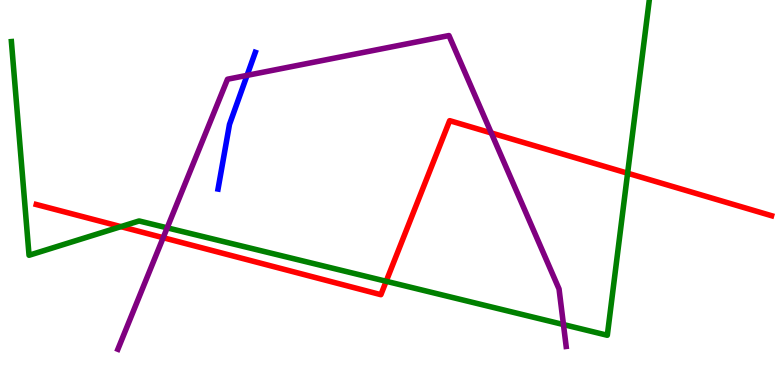[{'lines': ['blue', 'red'], 'intersections': []}, {'lines': ['green', 'red'], 'intersections': [{'x': 1.56, 'y': 4.11}, {'x': 4.98, 'y': 2.69}, {'x': 8.1, 'y': 5.5}]}, {'lines': ['purple', 'red'], 'intersections': [{'x': 2.11, 'y': 3.83}, {'x': 6.34, 'y': 6.55}]}, {'lines': ['blue', 'green'], 'intersections': []}, {'lines': ['blue', 'purple'], 'intersections': [{'x': 3.19, 'y': 8.04}]}, {'lines': ['green', 'purple'], 'intersections': [{'x': 2.16, 'y': 4.08}, {'x': 7.27, 'y': 1.57}]}]